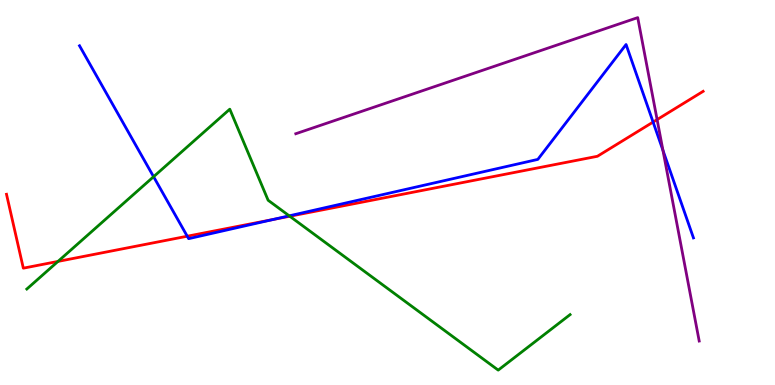[{'lines': ['blue', 'red'], 'intersections': [{'x': 2.42, 'y': 3.86}, {'x': 3.53, 'y': 4.3}, {'x': 8.43, 'y': 6.83}]}, {'lines': ['green', 'red'], 'intersections': [{'x': 0.748, 'y': 3.21}, {'x': 3.74, 'y': 4.38}]}, {'lines': ['purple', 'red'], 'intersections': [{'x': 8.48, 'y': 6.89}]}, {'lines': ['blue', 'green'], 'intersections': [{'x': 1.98, 'y': 5.41}, {'x': 3.73, 'y': 4.39}]}, {'lines': ['blue', 'purple'], 'intersections': [{'x': 8.55, 'y': 6.09}]}, {'lines': ['green', 'purple'], 'intersections': []}]